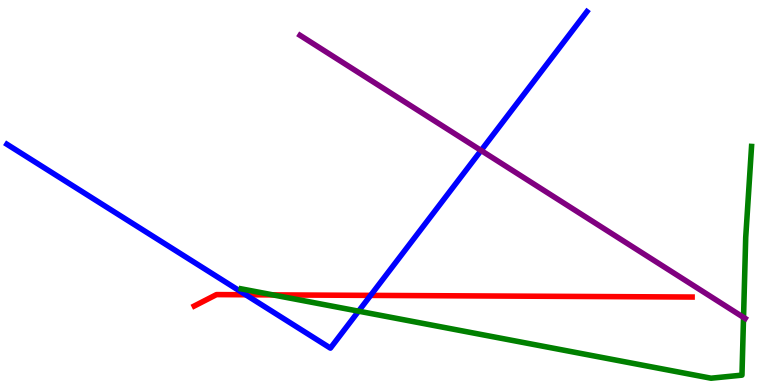[{'lines': ['blue', 'red'], 'intersections': [{'x': 3.17, 'y': 2.34}, {'x': 4.78, 'y': 2.33}]}, {'lines': ['green', 'red'], 'intersections': [{'x': 3.52, 'y': 2.34}]}, {'lines': ['purple', 'red'], 'intersections': []}, {'lines': ['blue', 'green'], 'intersections': [{'x': 4.63, 'y': 1.92}]}, {'lines': ['blue', 'purple'], 'intersections': [{'x': 6.21, 'y': 6.09}]}, {'lines': ['green', 'purple'], 'intersections': [{'x': 9.59, 'y': 1.76}]}]